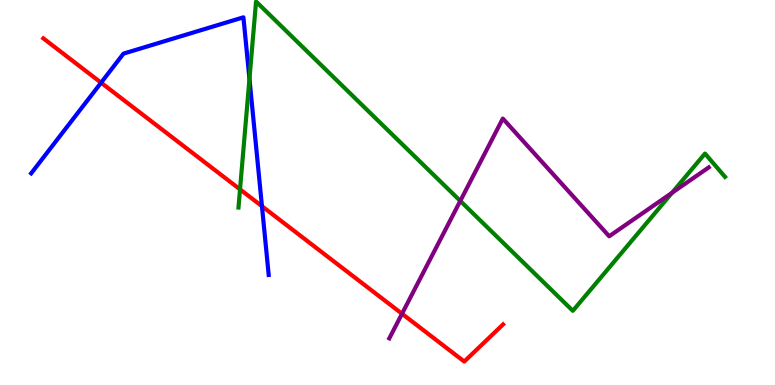[{'lines': ['blue', 'red'], 'intersections': [{'x': 1.3, 'y': 7.85}, {'x': 3.38, 'y': 4.64}]}, {'lines': ['green', 'red'], 'intersections': [{'x': 3.1, 'y': 5.08}]}, {'lines': ['purple', 'red'], 'intersections': [{'x': 5.19, 'y': 1.85}]}, {'lines': ['blue', 'green'], 'intersections': [{'x': 3.22, 'y': 7.95}]}, {'lines': ['blue', 'purple'], 'intersections': []}, {'lines': ['green', 'purple'], 'intersections': [{'x': 5.94, 'y': 4.78}, {'x': 8.67, 'y': 4.99}]}]